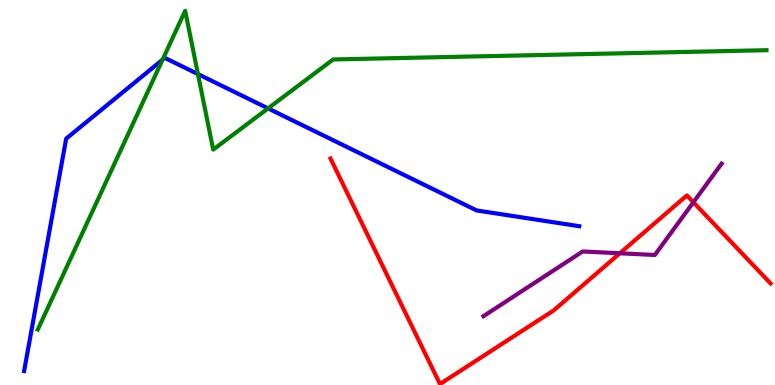[{'lines': ['blue', 'red'], 'intersections': []}, {'lines': ['green', 'red'], 'intersections': []}, {'lines': ['purple', 'red'], 'intersections': [{'x': 8.0, 'y': 3.42}, {'x': 8.95, 'y': 4.75}]}, {'lines': ['blue', 'green'], 'intersections': [{'x': 2.1, 'y': 8.45}, {'x': 2.55, 'y': 8.08}, {'x': 3.46, 'y': 7.18}]}, {'lines': ['blue', 'purple'], 'intersections': []}, {'lines': ['green', 'purple'], 'intersections': []}]